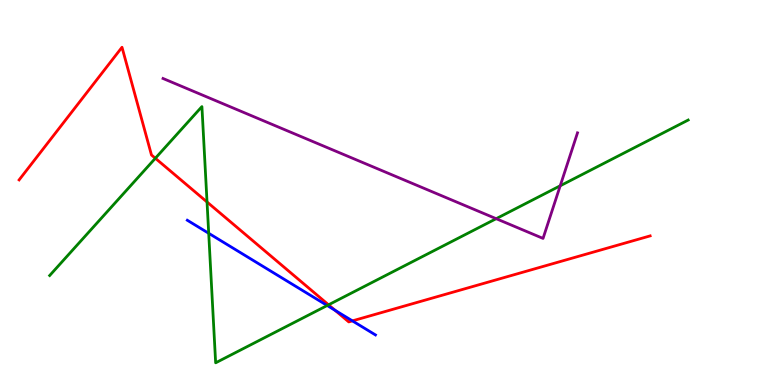[{'lines': ['blue', 'red'], 'intersections': [{'x': 4.32, 'y': 1.94}, {'x': 4.55, 'y': 1.67}]}, {'lines': ['green', 'red'], 'intersections': [{'x': 2.0, 'y': 5.89}, {'x': 2.67, 'y': 4.75}, {'x': 4.24, 'y': 2.08}]}, {'lines': ['purple', 'red'], 'intersections': []}, {'lines': ['blue', 'green'], 'intersections': [{'x': 2.69, 'y': 3.94}, {'x': 4.22, 'y': 2.06}]}, {'lines': ['blue', 'purple'], 'intersections': []}, {'lines': ['green', 'purple'], 'intersections': [{'x': 6.4, 'y': 4.32}, {'x': 7.23, 'y': 5.17}]}]